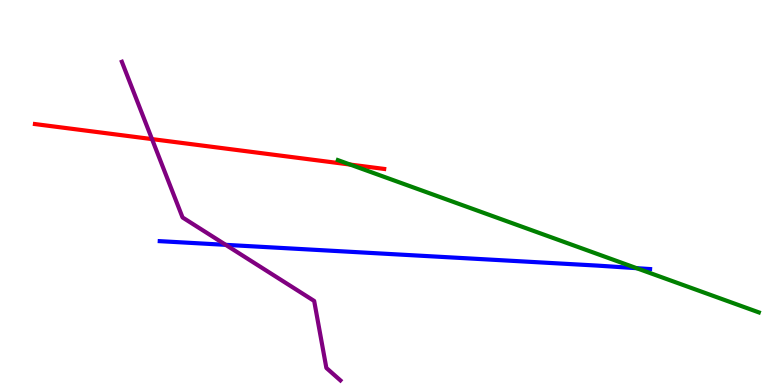[{'lines': ['blue', 'red'], 'intersections': []}, {'lines': ['green', 'red'], 'intersections': [{'x': 4.52, 'y': 5.73}]}, {'lines': ['purple', 'red'], 'intersections': [{'x': 1.96, 'y': 6.39}]}, {'lines': ['blue', 'green'], 'intersections': [{'x': 8.21, 'y': 3.03}]}, {'lines': ['blue', 'purple'], 'intersections': [{'x': 2.91, 'y': 3.64}]}, {'lines': ['green', 'purple'], 'intersections': []}]